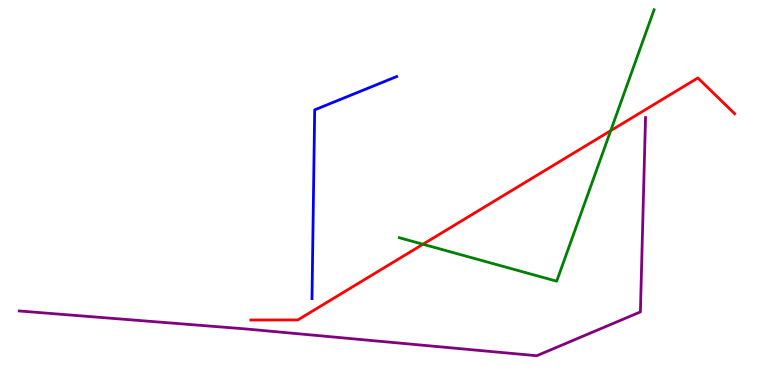[{'lines': ['blue', 'red'], 'intersections': []}, {'lines': ['green', 'red'], 'intersections': [{'x': 5.46, 'y': 3.66}, {'x': 7.88, 'y': 6.61}]}, {'lines': ['purple', 'red'], 'intersections': []}, {'lines': ['blue', 'green'], 'intersections': []}, {'lines': ['blue', 'purple'], 'intersections': []}, {'lines': ['green', 'purple'], 'intersections': []}]